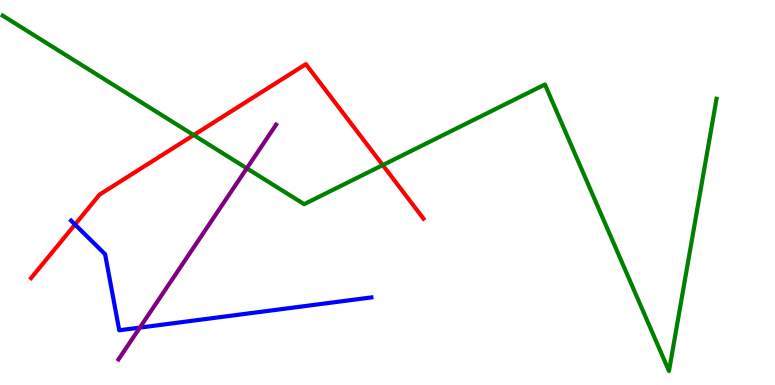[{'lines': ['blue', 'red'], 'intersections': [{'x': 0.968, 'y': 4.17}]}, {'lines': ['green', 'red'], 'intersections': [{'x': 2.5, 'y': 6.49}, {'x': 4.94, 'y': 5.71}]}, {'lines': ['purple', 'red'], 'intersections': []}, {'lines': ['blue', 'green'], 'intersections': []}, {'lines': ['blue', 'purple'], 'intersections': [{'x': 1.8, 'y': 1.49}]}, {'lines': ['green', 'purple'], 'intersections': [{'x': 3.18, 'y': 5.63}]}]